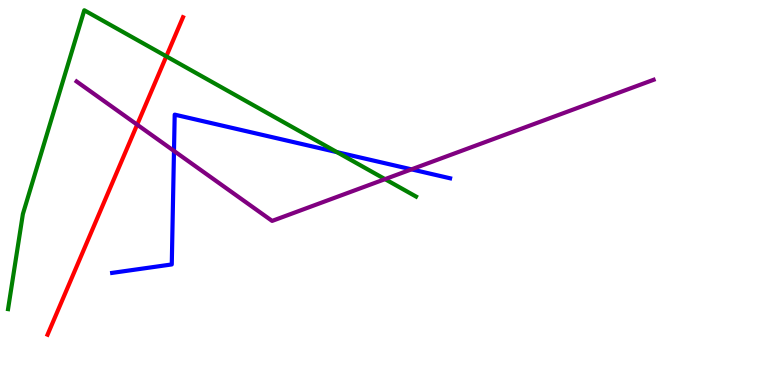[{'lines': ['blue', 'red'], 'intersections': []}, {'lines': ['green', 'red'], 'intersections': [{'x': 2.15, 'y': 8.54}]}, {'lines': ['purple', 'red'], 'intersections': [{'x': 1.77, 'y': 6.76}]}, {'lines': ['blue', 'green'], 'intersections': [{'x': 4.35, 'y': 6.05}]}, {'lines': ['blue', 'purple'], 'intersections': [{'x': 2.25, 'y': 6.08}, {'x': 5.31, 'y': 5.6}]}, {'lines': ['green', 'purple'], 'intersections': [{'x': 4.97, 'y': 5.35}]}]